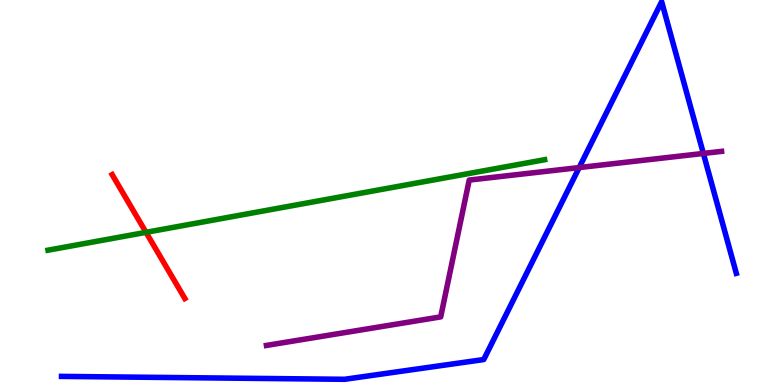[{'lines': ['blue', 'red'], 'intersections': []}, {'lines': ['green', 'red'], 'intersections': [{'x': 1.88, 'y': 3.97}]}, {'lines': ['purple', 'red'], 'intersections': []}, {'lines': ['blue', 'green'], 'intersections': []}, {'lines': ['blue', 'purple'], 'intersections': [{'x': 7.47, 'y': 5.65}, {'x': 9.08, 'y': 6.01}]}, {'lines': ['green', 'purple'], 'intersections': []}]